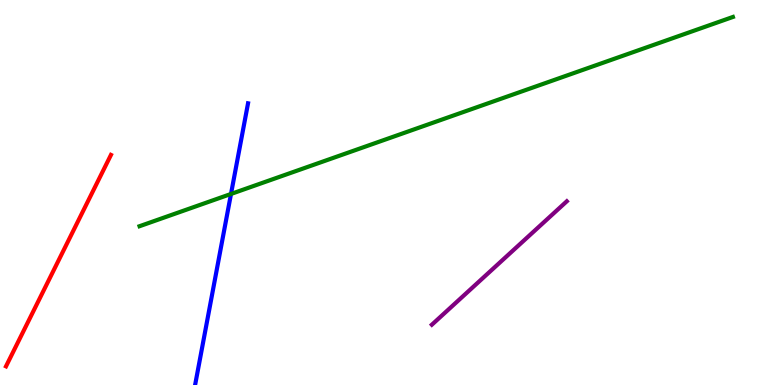[{'lines': ['blue', 'red'], 'intersections': []}, {'lines': ['green', 'red'], 'intersections': []}, {'lines': ['purple', 'red'], 'intersections': []}, {'lines': ['blue', 'green'], 'intersections': [{'x': 2.98, 'y': 4.96}]}, {'lines': ['blue', 'purple'], 'intersections': []}, {'lines': ['green', 'purple'], 'intersections': []}]